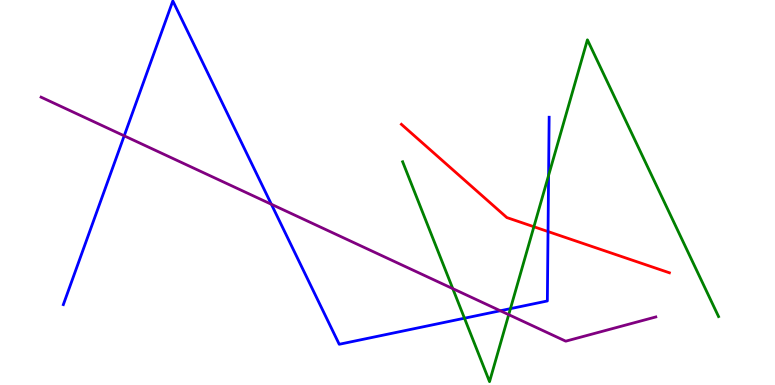[{'lines': ['blue', 'red'], 'intersections': [{'x': 7.07, 'y': 3.99}]}, {'lines': ['green', 'red'], 'intersections': [{'x': 6.89, 'y': 4.11}]}, {'lines': ['purple', 'red'], 'intersections': []}, {'lines': ['blue', 'green'], 'intersections': [{'x': 5.99, 'y': 1.73}, {'x': 6.59, 'y': 1.98}, {'x': 7.08, 'y': 5.44}]}, {'lines': ['blue', 'purple'], 'intersections': [{'x': 1.6, 'y': 6.47}, {'x': 3.5, 'y': 4.69}, {'x': 6.46, 'y': 1.93}]}, {'lines': ['green', 'purple'], 'intersections': [{'x': 5.84, 'y': 2.5}, {'x': 6.56, 'y': 1.83}]}]